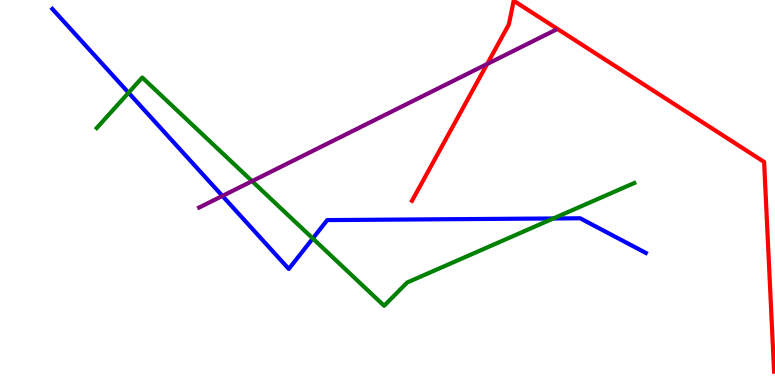[{'lines': ['blue', 'red'], 'intersections': []}, {'lines': ['green', 'red'], 'intersections': []}, {'lines': ['purple', 'red'], 'intersections': [{'x': 6.29, 'y': 8.34}]}, {'lines': ['blue', 'green'], 'intersections': [{'x': 1.66, 'y': 7.59}, {'x': 4.04, 'y': 3.81}, {'x': 7.14, 'y': 4.33}]}, {'lines': ['blue', 'purple'], 'intersections': [{'x': 2.87, 'y': 4.91}]}, {'lines': ['green', 'purple'], 'intersections': [{'x': 3.25, 'y': 5.29}]}]